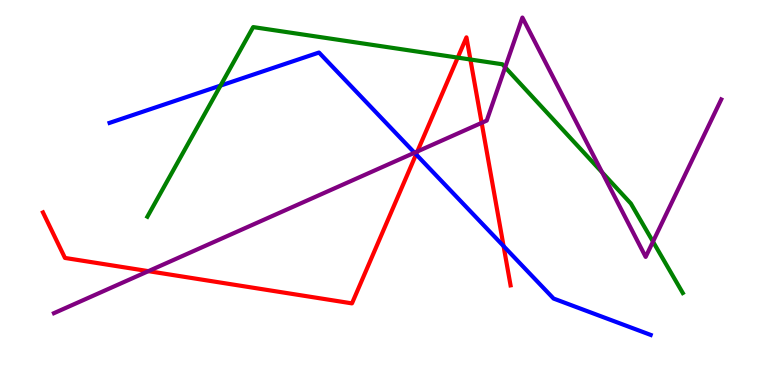[{'lines': ['blue', 'red'], 'intersections': [{'x': 5.37, 'y': 5.99}, {'x': 6.5, 'y': 3.61}]}, {'lines': ['green', 'red'], 'intersections': [{'x': 5.91, 'y': 8.5}, {'x': 6.07, 'y': 8.45}]}, {'lines': ['purple', 'red'], 'intersections': [{'x': 1.91, 'y': 2.96}, {'x': 5.39, 'y': 6.07}, {'x': 6.21, 'y': 6.81}]}, {'lines': ['blue', 'green'], 'intersections': [{'x': 2.85, 'y': 7.78}]}, {'lines': ['blue', 'purple'], 'intersections': [{'x': 5.35, 'y': 6.03}]}, {'lines': ['green', 'purple'], 'intersections': [{'x': 6.52, 'y': 8.25}, {'x': 7.77, 'y': 5.52}, {'x': 8.43, 'y': 3.72}]}]